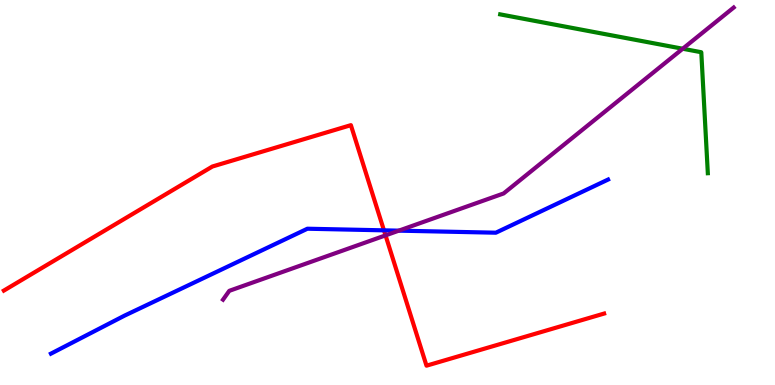[{'lines': ['blue', 'red'], 'intersections': [{'x': 4.95, 'y': 4.02}]}, {'lines': ['green', 'red'], 'intersections': []}, {'lines': ['purple', 'red'], 'intersections': [{'x': 4.97, 'y': 3.89}]}, {'lines': ['blue', 'green'], 'intersections': []}, {'lines': ['blue', 'purple'], 'intersections': [{'x': 5.15, 'y': 4.01}]}, {'lines': ['green', 'purple'], 'intersections': [{'x': 8.81, 'y': 8.73}]}]